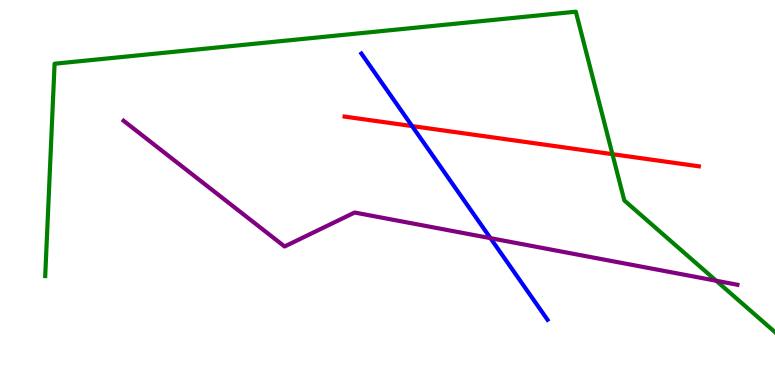[{'lines': ['blue', 'red'], 'intersections': [{'x': 5.32, 'y': 6.73}]}, {'lines': ['green', 'red'], 'intersections': [{'x': 7.9, 'y': 6.0}]}, {'lines': ['purple', 'red'], 'intersections': []}, {'lines': ['blue', 'green'], 'intersections': []}, {'lines': ['blue', 'purple'], 'intersections': [{'x': 6.33, 'y': 3.81}]}, {'lines': ['green', 'purple'], 'intersections': [{'x': 9.24, 'y': 2.71}]}]